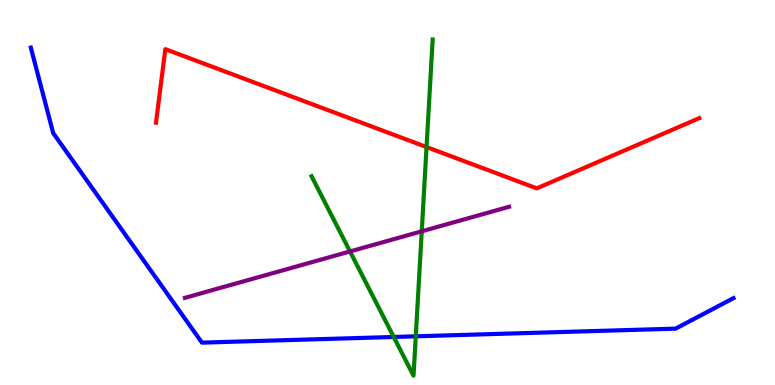[{'lines': ['blue', 'red'], 'intersections': []}, {'lines': ['green', 'red'], 'intersections': [{'x': 5.5, 'y': 6.18}]}, {'lines': ['purple', 'red'], 'intersections': []}, {'lines': ['blue', 'green'], 'intersections': [{'x': 5.08, 'y': 1.25}, {'x': 5.36, 'y': 1.26}]}, {'lines': ['blue', 'purple'], 'intersections': []}, {'lines': ['green', 'purple'], 'intersections': [{'x': 4.52, 'y': 3.47}, {'x': 5.44, 'y': 3.99}]}]